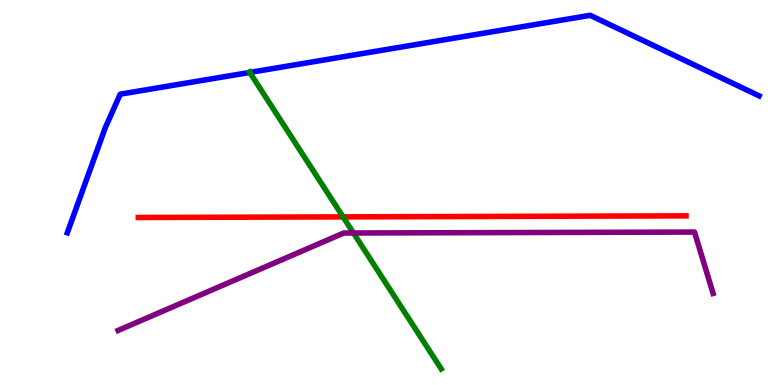[{'lines': ['blue', 'red'], 'intersections': []}, {'lines': ['green', 'red'], 'intersections': [{'x': 4.43, 'y': 4.37}]}, {'lines': ['purple', 'red'], 'intersections': []}, {'lines': ['blue', 'green'], 'intersections': [{'x': 3.22, 'y': 8.12}]}, {'lines': ['blue', 'purple'], 'intersections': []}, {'lines': ['green', 'purple'], 'intersections': [{'x': 4.56, 'y': 3.95}]}]